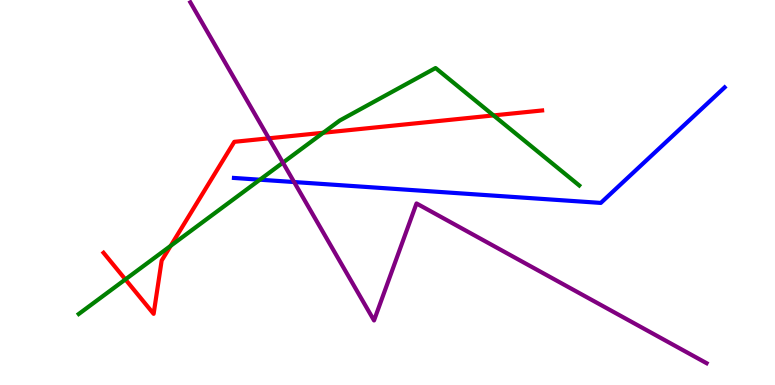[{'lines': ['blue', 'red'], 'intersections': []}, {'lines': ['green', 'red'], 'intersections': [{'x': 1.62, 'y': 2.74}, {'x': 2.2, 'y': 3.61}, {'x': 4.17, 'y': 6.55}, {'x': 6.37, 'y': 7.0}]}, {'lines': ['purple', 'red'], 'intersections': [{'x': 3.47, 'y': 6.41}]}, {'lines': ['blue', 'green'], 'intersections': [{'x': 3.35, 'y': 5.33}]}, {'lines': ['blue', 'purple'], 'intersections': [{'x': 3.79, 'y': 5.27}]}, {'lines': ['green', 'purple'], 'intersections': [{'x': 3.65, 'y': 5.78}]}]